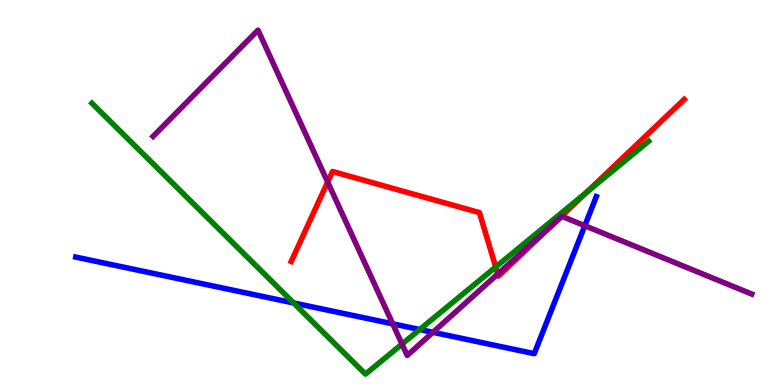[{'lines': ['blue', 'red'], 'intersections': []}, {'lines': ['green', 'red'], 'intersections': [{'x': 6.4, 'y': 3.06}, {'x': 7.57, 'y': 5.0}]}, {'lines': ['purple', 'red'], 'intersections': [{'x': 4.23, 'y': 5.27}, {'x': 6.42, 'y': 2.88}, {'x': 7.1, 'y': 4.11}]}, {'lines': ['blue', 'green'], 'intersections': [{'x': 3.79, 'y': 2.13}, {'x': 5.42, 'y': 1.44}]}, {'lines': ['blue', 'purple'], 'intersections': [{'x': 5.07, 'y': 1.59}, {'x': 5.59, 'y': 1.37}, {'x': 7.55, 'y': 4.14}]}, {'lines': ['green', 'purple'], 'intersections': [{'x': 5.19, 'y': 1.06}]}]